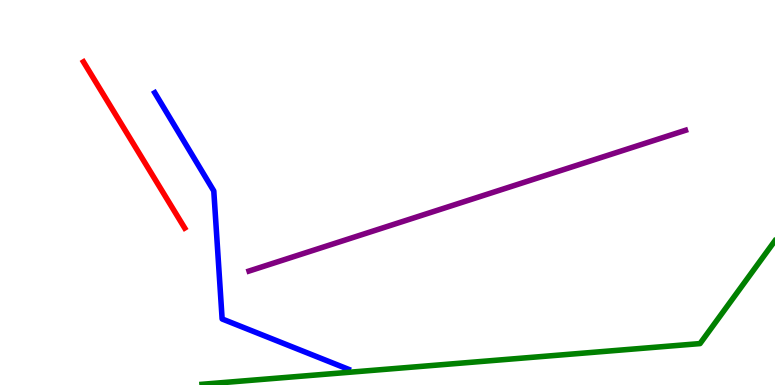[{'lines': ['blue', 'red'], 'intersections': []}, {'lines': ['green', 'red'], 'intersections': []}, {'lines': ['purple', 'red'], 'intersections': []}, {'lines': ['blue', 'green'], 'intersections': []}, {'lines': ['blue', 'purple'], 'intersections': []}, {'lines': ['green', 'purple'], 'intersections': []}]